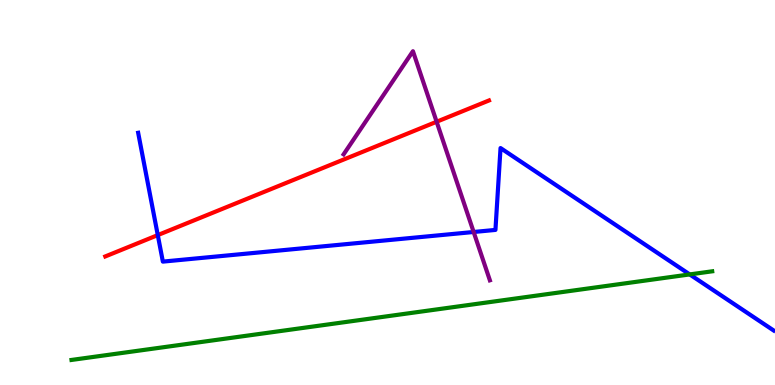[{'lines': ['blue', 'red'], 'intersections': [{'x': 2.04, 'y': 3.89}]}, {'lines': ['green', 'red'], 'intersections': []}, {'lines': ['purple', 'red'], 'intersections': [{'x': 5.63, 'y': 6.84}]}, {'lines': ['blue', 'green'], 'intersections': [{'x': 8.9, 'y': 2.87}]}, {'lines': ['blue', 'purple'], 'intersections': [{'x': 6.11, 'y': 3.97}]}, {'lines': ['green', 'purple'], 'intersections': []}]